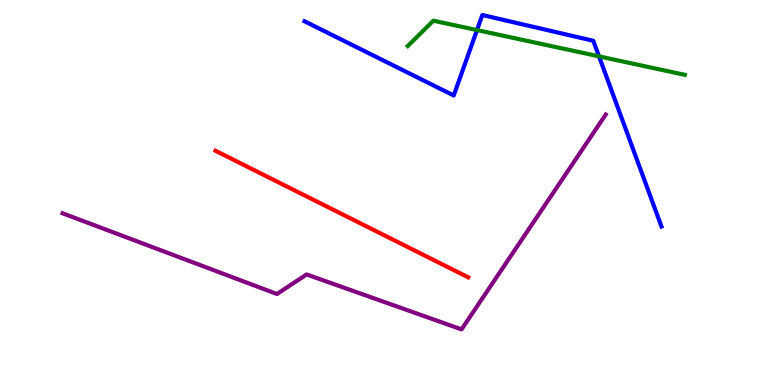[{'lines': ['blue', 'red'], 'intersections': []}, {'lines': ['green', 'red'], 'intersections': []}, {'lines': ['purple', 'red'], 'intersections': []}, {'lines': ['blue', 'green'], 'intersections': [{'x': 6.15, 'y': 9.22}, {'x': 7.73, 'y': 8.54}]}, {'lines': ['blue', 'purple'], 'intersections': []}, {'lines': ['green', 'purple'], 'intersections': []}]